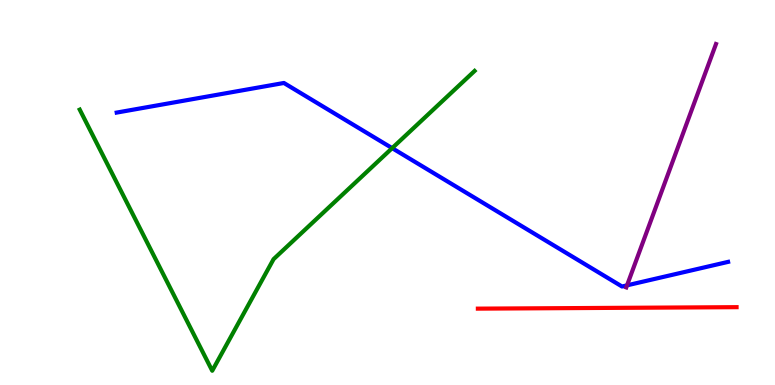[{'lines': ['blue', 'red'], 'intersections': []}, {'lines': ['green', 'red'], 'intersections': []}, {'lines': ['purple', 'red'], 'intersections': []}, {'lines': ['blue', 'green'], 'intersections': [{'x': 5.06, 'y': 6.15}]}, {'lines': ['blue', 'purple'], 'intersections': [{'x': 8.09, 'y': 2.59}]}, {'lines': ['green', 'purple'], 'intersections': []}]